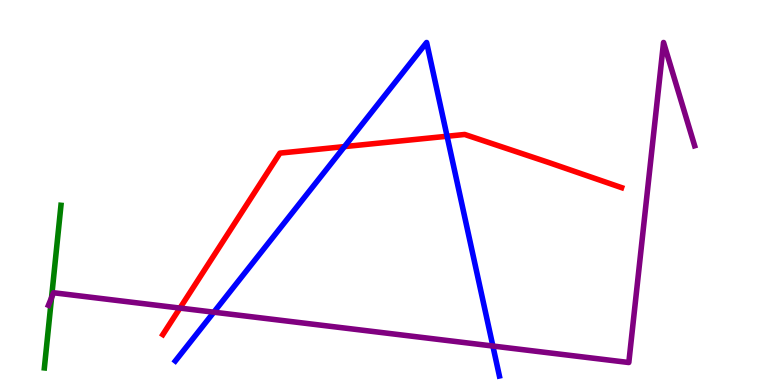[{'lines': ['blue', 'red'], 'intersections': [{'x': 4.44, 'y': 6.19}, {'x': 5.77, 'y': 6.46}]}, {'lines': ['green', 'red'], 'intersections': []}, {'lines': ['purple', 'red'], 'intersections': [{'x': 2.32, 'y': 2.0}]}, {'lines': ['blue', 'green'], 'intersections': []}, {'lines': ['blue', 'purple'], 'intersections': [{'x': 2.76, 'y': 1.89}, {'x': 6.36, 'y': 1.01}]}, {'lines': ['green', 'purple'], 'intersections': [{'x': 0.665, 'y': 2.27}]}]